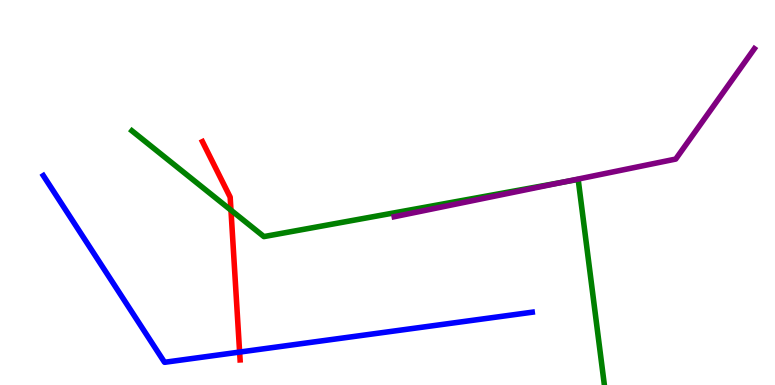[{'lines': ['blue', 'red'], 'intersections': [{'x': 3.09, 'y': 0.855}]}, {'lines': ['green', 'red'], 'intersections': [{'x': 2.98, 'y': 4.54}]}, {'lines': ['purple', 'red'], 'intersections': []}, {'lines': ['blue', 'green'], 'intersections': []}, {'lines': ['blue', 'purple'], 'intersections': []}, {'lines': ['green', 'purple'], 'intersections': [{'x': 7.26, 'y': 5.27}]}]